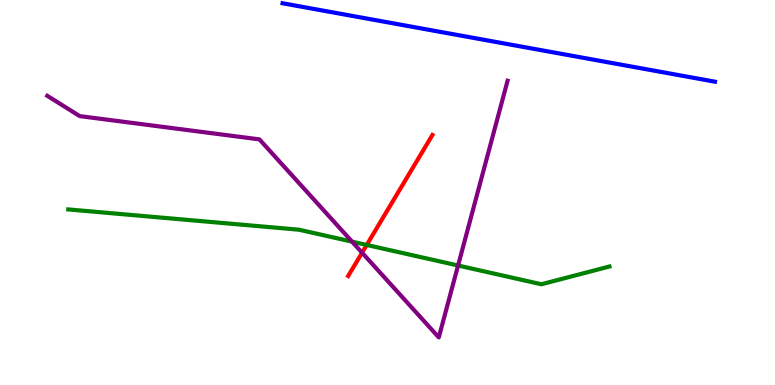[{'lines': ['blue', 'red'], 'intersections': []}, {'lines': ['green', 'red'], 'intersections': [{'x': 4.73, 'y': 3.64}]}, {'lines': ['purple', 'red'], 'intersections': [{'x': 4.67, 'y': 3.44}]}, {'lines': ['blue', 'green'], 'intersections': []}, {'lines': ['blue', 'purple'], 'intersections': []}, {'lines': ['green', 'purple'], 'intersections': [{'x': 4.54, 'y': 3.72}, {'x': 5.91, 'y': 3.1}]}]